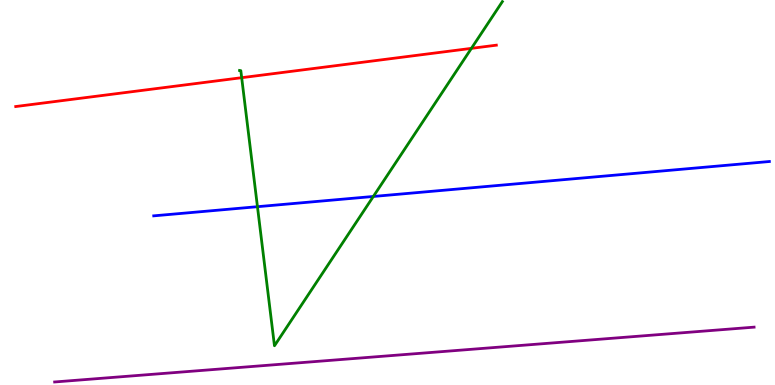[{'lines': ['blue', 'red'], 'intersections': []}, {'lines': ['green', 'red'], 'intersections': [{'x': 3.12, 'y': 7.98}, {'x': 6.08, 'y': 8.74}]}, {'lines': ['purple', 'red'], 'intersections': []}, {'lines': ['blue', 'green'], 'intersections': [{'x': 3.32, 'y': 4.63}, {'x': 4.82, 'y': 4.9}]}, {'lines': ['blue', 'purple'], 'intersections': []}, {'lines': ['green', 'purple'], 'intersections': []}]